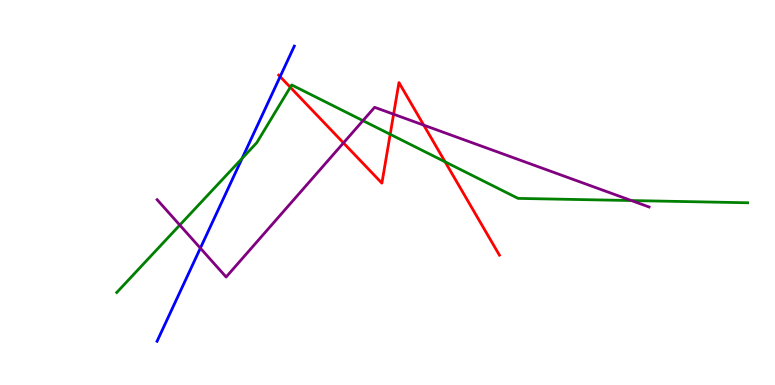[{'lines': ['blue', 'red'], 'intersections': [{'x': 3.61, 'y': 8.01}]}, {'lines': ['green', 'red'], 'intersections': [{'x': 3.75, 'y': 7.73}, {'x': 5.03, 'y': 6.51}, {'x': 5.74, 'y': 5.8}]}, {'lines': ['purple', 'red'], 'intersections': [{'x': 4.43, 'y': 6.29}, {'x': 5.08, 'y': 7.03}, {'x': 5.47, 'y': 6.75}]}, {'lines': ['blue', 'green'], 'intersections': [{'x': 3.12, 'y': 5.88}]}, {'lines': ['blue', 'purple'], 'intersections': [{'x': 2.59, 'y': 3.55}]}, {'lines': ['green', 'purple'], 'intersections': [{'x': 2.32, 'y': 4.15}, {'x': 4.68, 'y': 6.87}, {'x': 8.15, 'y': 4.79}]}]